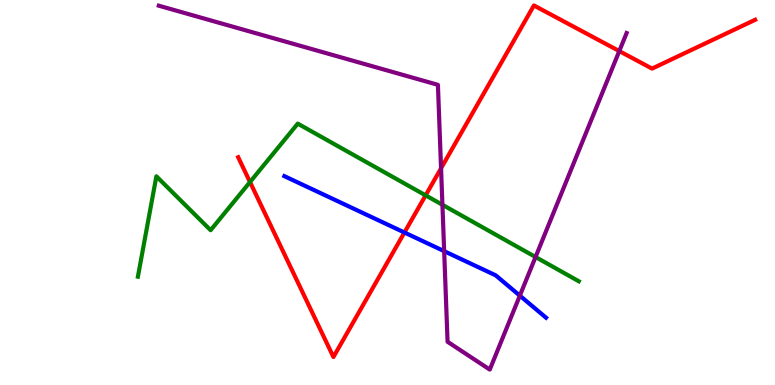[{'lines': ['blue', 'red'], 'intersections': [{'x': 5.22, 'y': 3.96}]}, {'lines': ['green', 'red'], 'intersections': [{'x': 3.23, 'y': 5.27}, {'x': 5.49, 'y': 4.93}]}, {'lines': ['purple', 'red'], 'intersections': [{'x': 5.69, 'y': 5.63}, {'x': 7.99, 'y': 8.67}]}, {'lines': ['blue', 'green'], 'intersections': []}, {'lines': ['blue', 'purple'], 'intersections': [{'x': 5.73, 'y': 3.48}, {'x': 6.71, 'y': 2.32}]}, {'lines': ['green', 'purple'], 'intersections': [{'x': 5.71, 'y': 4.68}, {'x': 6.91, 'y': 3.32}]}]